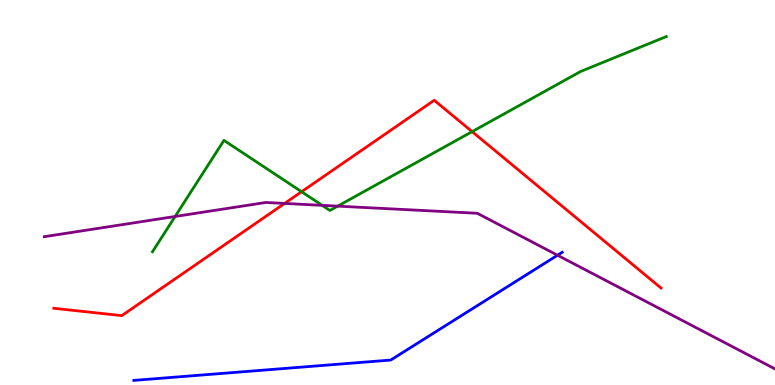[{'lines': ['blue', 'red'], 'intersections': []}, {'lines': ['green', 'red'], 'intersections': [{'x': 3.89, 'y': 5.02}, {'x': 6.09, 'y': 6.58}]}, {'lines': ['purple', 'red'], 'intersections': [{'x': 3.67, 'y': 4.72}]}, {'lines': ['blue', 'green'], 'intersections': []}, {'lines': ['blue', 'purple'], 'intersections': [{'x': 7.19, 'y': 3.37}]}, {'lines': ['green', 'purple'], 'intersections': [{'x': 2.26, 'y': 4.38}, {'x': 4.16, 'y': 4.67}, {'x': 4.36, 'y': 4.65}]}]